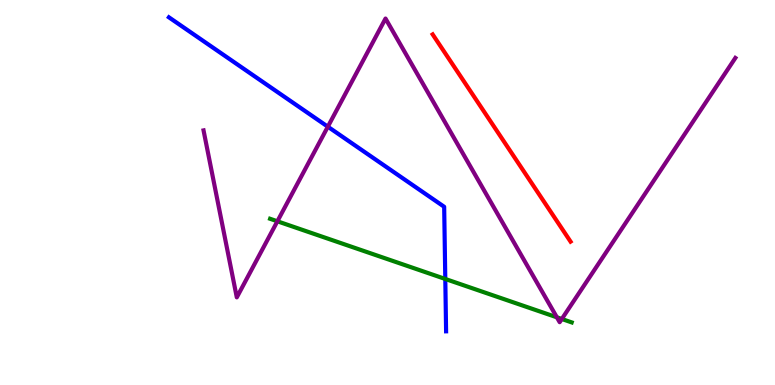[{'lines': ['blue', 'red'], 'intersections': []}, {'lines': ['green', 'red'], 'intersections': []}, {'lines': ['purple', 'red'], 'intersections': []}, {'lines': ['blue', 'green'], 'intersections': [{'x': 5.75, 'y': 2.75}]}, {'lines': ['blue', 'purple'], 'intersections': [{'x': 4.23, 'y': 6.71}]}, {'lines': ['green', 'purple'], 'intersections': [{'x': 3.58, 'y': 4.25}, {'x': 7.19, 'y': 1.76}, {'x': 7.25, 'y': 1.71}]}]